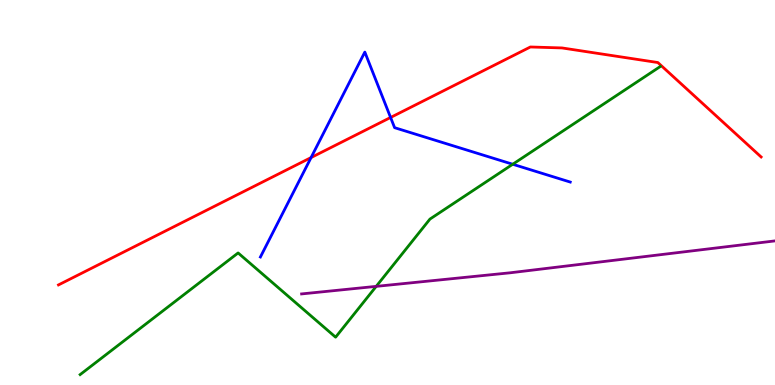[{'lines': ['blue', 'red'], 'intersections': [{'x': 4.01, 'y': 5.91}, {'x': 5.04, 'y': 6.95}]}, {'lines': ['green', 'red'], 'intersections': []}, {'lines': ['purple', 'red'], 'intersections': []}, {'lines': ['blue', 'green'], 'intersections': [{'x': 6.62, 'y': 5.73}]}, {'lines': ['blue', 'purple'], 'intersections': []}, {'lines': ['green', 'purple'], 'intersections': [{'x': 4.85, 'y': 2.56}]}]